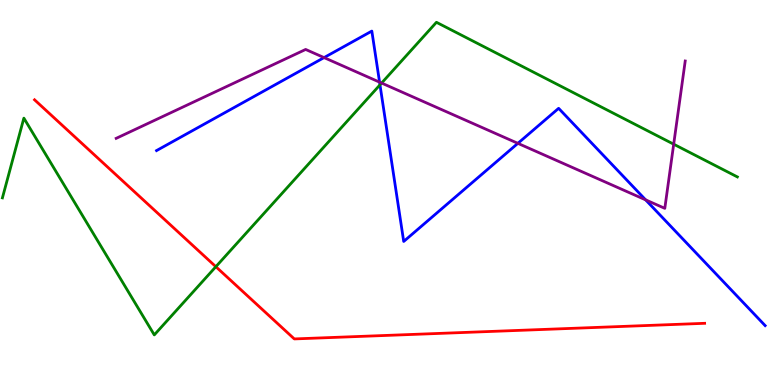[{'lines': ['blue', 'red'], 'intersections': []}, {'lines': ['green', 'red'], 'intersections': [{'x': 2.79, 'y': 3.07}]}, {'lines': ['purple', 'red'], 'intersections': []}, {'lines': ['blue', 'green'], 'intersections': [{'x': 4.9, 'y': 7.8}]}, {'lines': ['blue', 'purple'], 'intersections': [{'x': 4.18, 'y': 8.5}, {'x': 4.9, 'y': 7.87}, {'x': 6.68, 'y': 6.28}, {'x': 8.33, 'y': 4.81}]}, {'lines': ['green', 'purple'], 'intersections': [{'x': 4.92, 'y': 7.84}, {'x': 8.69, 'y': 6.25}]}]